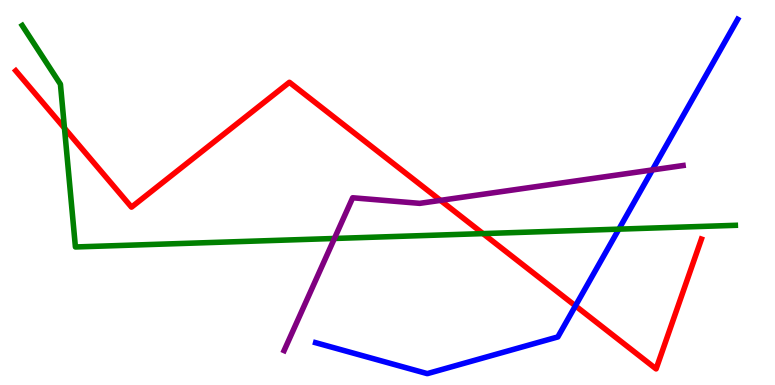[{'lines': ['blue', 'red'], 'intersections': [{'x': 7.43, 'y': 2.06}]}, {'lines': ['green', 'red'], 'intersections': [{'x': 0.832, 'y': 6.67}, {'x': 6.23, 'y': 3.93}]}, {'lines': ['purple', 'red'], 'intersections': [{'x': 5.68, 'y': 4.8}]}, {'lines': ['blue', 'green'], 'intersections': [{'x': 7.99, 'y': 4.05}]}, {'lines': ['blue', 'purple'], 'intersections': [{'x': 8.42, 'y': 5.59}]}, {'lines': ['green', 'purple'], 'intersections': [{'x': 4.32, 'y': 3.81}]}]